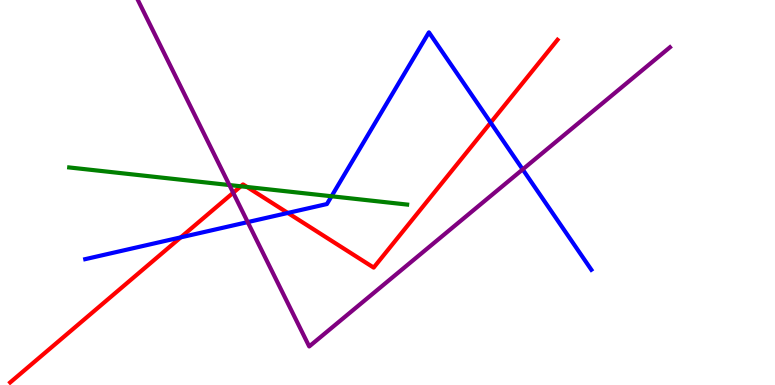[{'lines': ['blue', 'red'], 'intersections': [{'x': 2.33, 'y': 3.83}, {'x': 3.71, 'y': 4.47}, {'x': 6.33, 'y': 6.82}]}, {'lines': ['green', 'red'], 'intersections': [{'x': 3.11, 'y': 5.16}, {'x': 3.19, 'y': 5.14}]}, {'lines': ['purple', 'red'], 'intersections': [{'x': 3.01, 'y': 4.99}]}, {'lines': ['blue', 'green'], 'intersections': [{'x': 4.28, 'y': 4.9}]}, {'lines': ['blue', 'purple'], 'intersections': [{'x': 3.2, 'y': 4.23}, {'x': 6.74, 'y': 5.6}]}, {'lines': ['green', 'purple'], 'intersections': [{'x': 2.96, 'y': 5.19}]}]